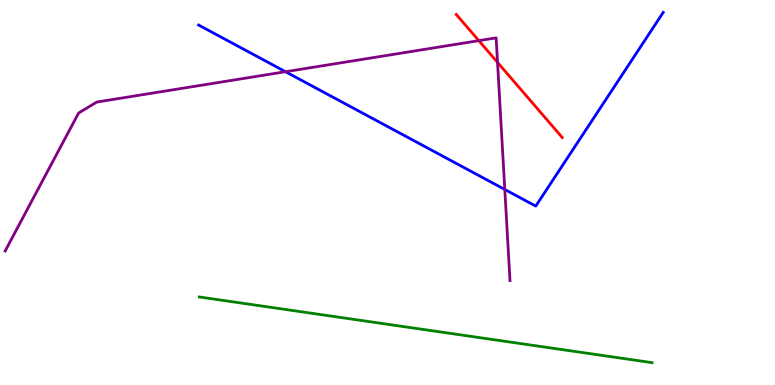[{'lines': ['blue', 'red'], 'intersections': []}, {'lines': ['green', 'red'], 'intersections': []}, {'lines': ['purple', 'red'], 'intersections': [{'x': 6.18, 'y': 8.94}, {'x': 6.42, 'y': 8.38}]}, {'lines': ['blue', 'green'], 'intersections': []}, {'lines': ['blue', 'purple'], 'intersections': [{'x': 3.68, 'y': 8.14}, {'x': 6.51, 'y': 5.08}]}, {'lines': ['green', 'purple'], 'intersections': []}]